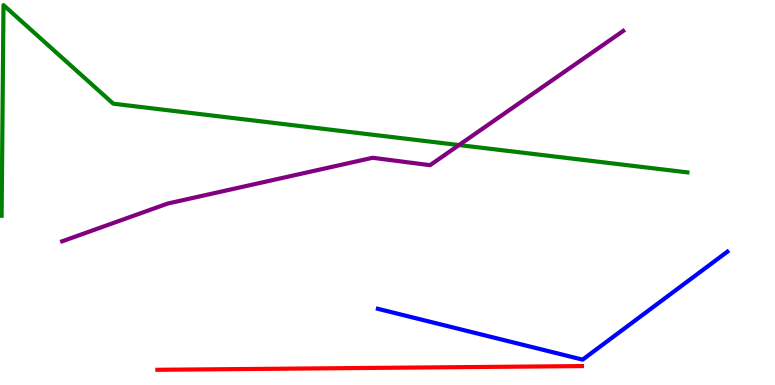[{'lines': ['blue', 'red'], 'intersections': []}, {'lines': ['green', 'red'], 'intersections': []}, {'lines': ['purple', 'red'], 'intersections': []}, {'lines': ['blue', 'green'], 'intersections': []}, {'lines': ['blue', 'purple'], 'intersections': []}, {'lines': ['green', 'purple'], 'intersections': [{'x': 5.92, 'y': 6.23}]}]